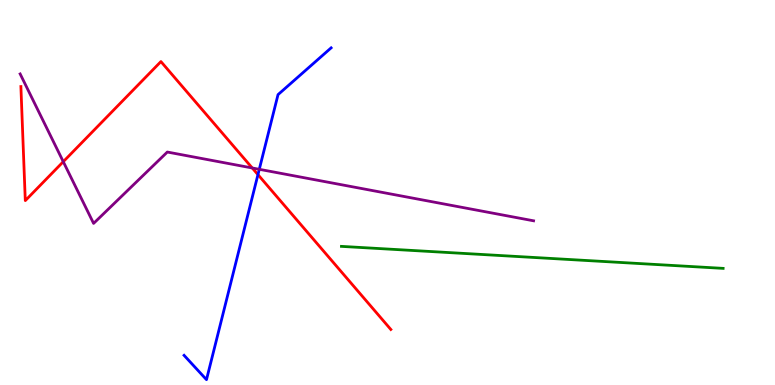[{'lines': ['blue', 'red'], 'intersections': [{'x': 3.33, 'y': 5.46}]}, {'lines': ['green', 'red'], 'intersections': []}, {'lines': ['purple', 'red'], 'intersections': [{'x': 0.816, 'y': 5.8}, {'x': 3.25, 'y': 5.64}]}, {'lines': ['blue', 'green'], 'intersections': []}, {'lines': ['blue', 'purple'], 'intersections': [{'x': 3.35, 'y': 5.6}]}, {'lines': ['green', 'purple'], 'intersections': []}]